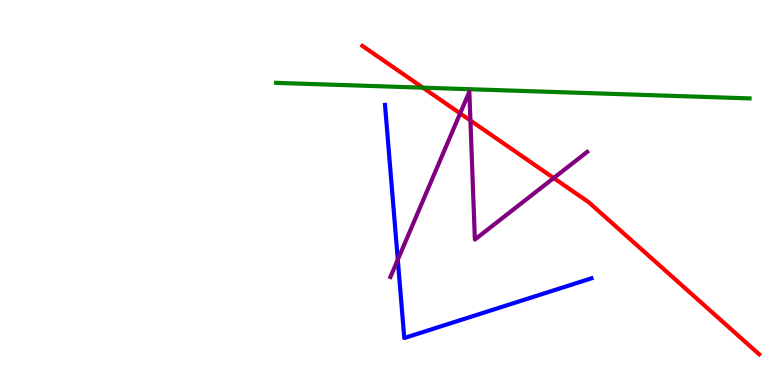[{'lines': ['blue', 'red'], 'intersections': []}, {'lines': ['green', 'red'], 'intersections': [{'x': 5.46, 'y': 7.72}]}, {'lines': ['purple', 'red'], 'intersections': [{'x': 5.94, 'y': 7.05}, {'x': 6.07, 'y': 6.87}, {'x': 7.14, 'y': 5.38}]}, {'lines': ['blue', 'green'], 'intersections': []}, {'lines': ['blue', 'purple'], 'intersections': [{'x': 5.13, 'y': 3.25}]}, {'lines': ['green', 'purple'], 'intersections': []}]